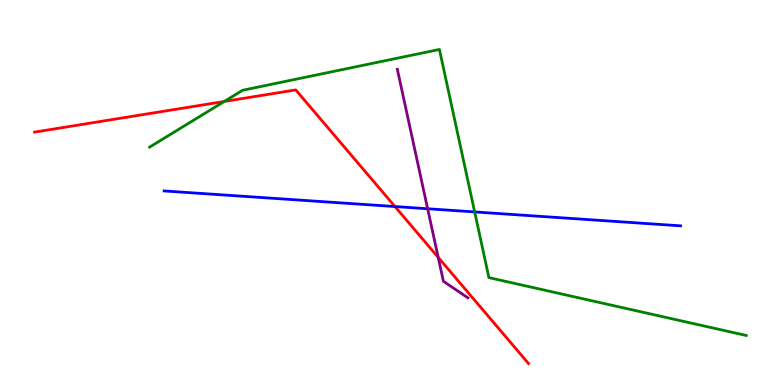[{'lines': ['blue', 'red'], 'intersections': [{'x': 5.1, 'y': 4.64}]}, {'lines': ['green', 'red'], 'intersections': [{'x': 2.89, 'y': 7.36}]}, {'lines': ['purple', 'red'], 'intersections': [{'x': 5.65, 'y': 3.31}]}, {'lines': ['blue', 'green'], 'intersections': [{'x': 6.12, 'y': 4.5}]}, {'lines': ['blue', 'purple'], 'intersections': [{'x': 5.52, 'y': 4.58}]}, {'lines': ['green', 'purple'], 'intersections': []}]